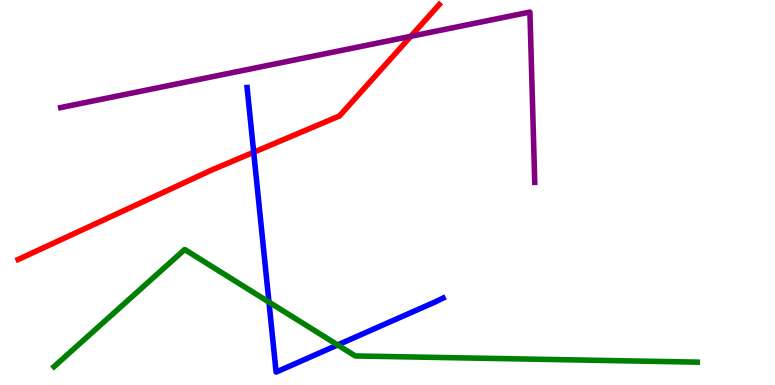[{'lines': ['blue', 'red'], 'intersections': [{'x': 3.27, 'y': 6.05}]}, {'lines': ['green', 'red'], 'intersections': []}, {'lines': ['purple', 'red'], 'intersections': [{'x': 5.3, 'y': 9.06}]}, {'lines': ['blue', 'green'], 'intersections': [{'x': 3.47, 'y': 2.15}, {'x': 4.36, 'y': 1.04}]}, {'lines': ['blue', 'purple'], 'intersections': []}, {'lines': ['green', 'purple'], 'intersections': []}]